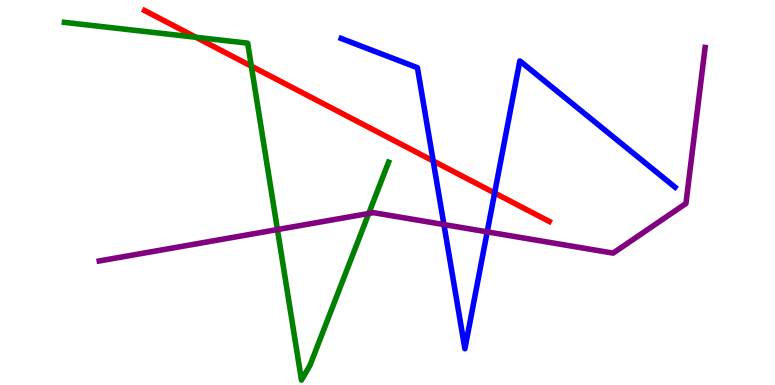[{'lines': ['blue', 'red'], 'intersections': [{'x': 5.59, 'y': 5.82}, {'x': 6.38, 'y': 4.99}]}, {'lines': ['green', 'red'], 'intersections': [{'x': 2.53, 'y': 9.03}, {'x': 3.24, 'y': 8.28}]}, {'lines': ['purple', 'red'], 'intersections': []}, {'lines': ['blue', 'green'], 'intersections': []}, {'lines': ['blue', 'purple'], 'intersections': [{'x': 5.73, 'y': 4.17}, {'x': 6.29, 'y': 3.98}]}, {'lines': ['green', 'purple'], 'intersections': [{'x': 3.58, 'y': 4.04}, {'x': 4.76, 'y': 4.46}]}]